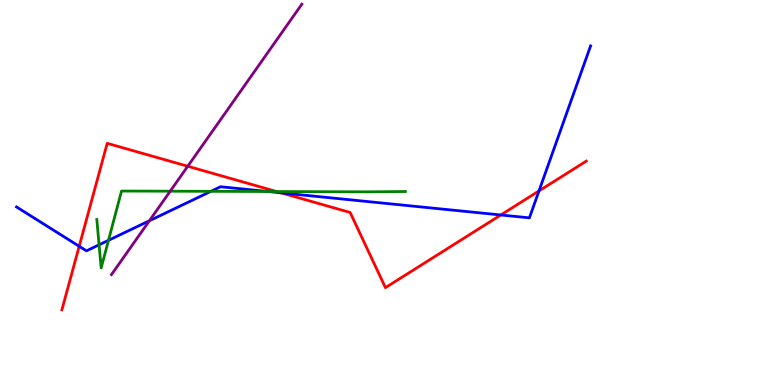[{'lines': ['blue', 'red'], 'intersections': [{'x': 1.02, 'y': 3.6}, {'x': 3.63, 'y': 4.99}, {'x': 6.46, 'y': 4.42}, {'x': 6.95, 'y': 5.04}]}, {'lines': ['green', 'red'], 'intersections': [{'x': 3.57, 'y': 5.02}]}, {'lines': ['purple', 'red'], 'intersections': [{'x': 2.42, 'y': 5.68}]}, {'lines': ['blue', 'green'], 'intersections': [{'x': 1.28, 'y': 3.64}, {'x': 1.4, 'y': 3.76}, {'x': 2.72, 'y': 5.03}, {'x': 3.46, 'y': 5.03}]}, {'lines': ['blue', 'purple'], 'intersections': [{'x': 1.93, 'y': 4.27}]}, {'lines': ['green', 'purple'], 'intersections': [{'x': 2.2, 'y': 5.03}]}]